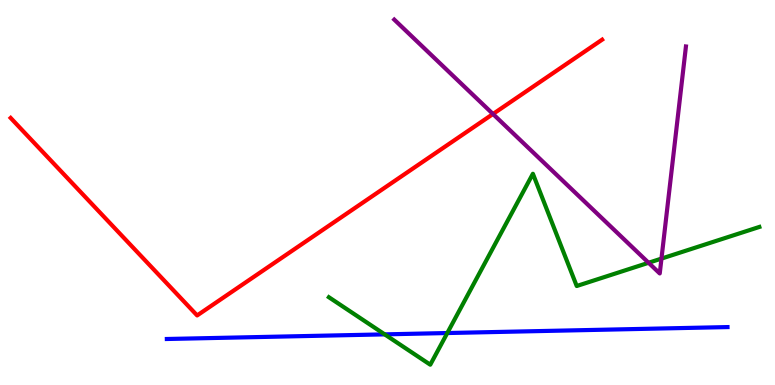[{'lines': ['blue', 'red'], 'intersections': []}, {'lines': ['green', 'red'], 'intersections': []}, {'lines': ['purple', 'red'], 'intersections': [{'x': 6.36, 'y': 7.04}]}, {'lines': ['blue', 'green'], 'intersections': [{'x': 4.96, 'y': 1.32}, {'x': 5.77, 'y': 1.35}]}, {'lines': ['blue', 'purple'], 'intersections': []}, {'lines': ['green', 'purple'], 'intersections': [{'x': 8.37, 'y': 3.17}, {'x': 8.54, 'y': 3.28}]}]